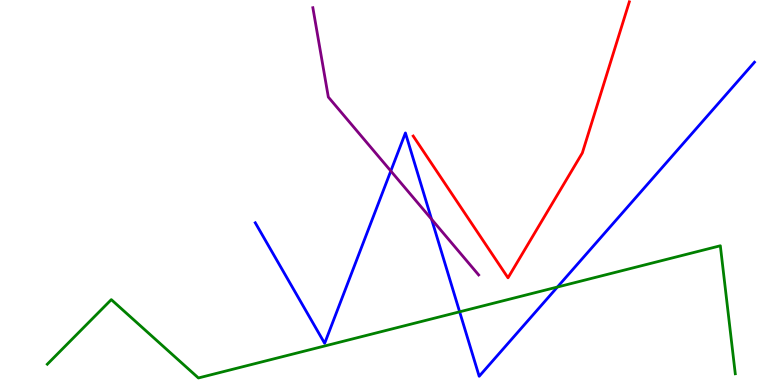[{'lines': ['blue', 'red'], 'intersections': []}, {'lines': ['green', 'red'], 'intersections': []}, {'lines': ['purple', 'red'], 'intersections': []}, {'lines': ['blue', 'green'], 'intersections': [{'x': 5.93, 'y': 1.9}, {'x': 7.19, 'y': 2.54}]}, {'lines': ['blue', 'purple'], 'intersections': [{'x': 5.04, 'y': 5.56}, {'x': 5.57, 'y': 4.31}]}, {'lines': ['green', 'purple'], 'intersections': []}]